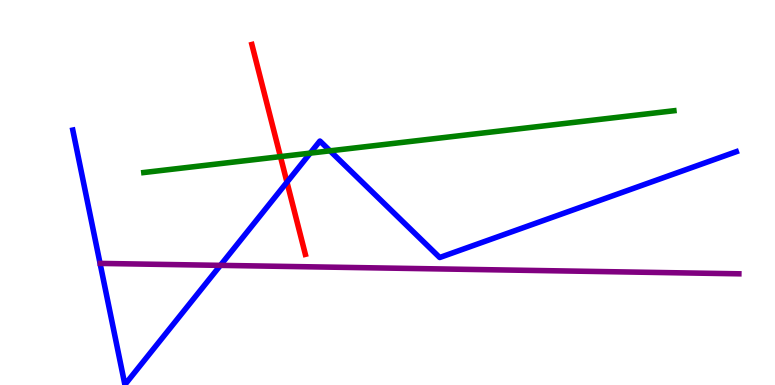[{'lines': ['blue', 'red'], 'intersections': [{'x': 3.7, 'y': 5.27}]}, {'lines': ['green', 'red'], 'intersections': [{'x': 3.62, 'y': 5.93}]}, {'lines': ['purple', 'red'], 'intersections': []}, {'lines': ['blue', 'green'], 'intersections': [{'x': 4.0, 'y': 6.02}, {'x': 4.26, 'y': 6.08}]}, {'lines': ['blue', 'purple'], 'intersections': [{'x': 2.84, 'y': 3.11}]}, {'lines': ['green', 'purple'], 'intersections': []}]